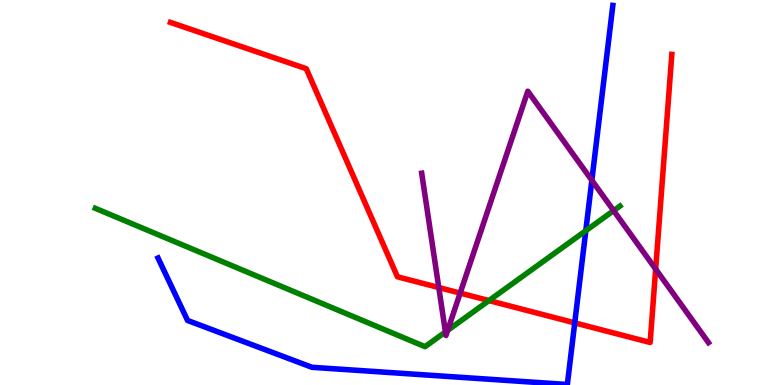[{'lines': ['blue', 'red'], 'intersections': [{'x': 7.42, 'y': 1.61}]}, {'lines': ['green', 'red'], 'intersections': [{'x': 6.31, 'y': 2.19}]}, {'lines': ['purple', 'red'], 'intersections': [{'x': 5.66, 'y': 2.53}, {'x': 5.94, 'y': 2.39}, {'x': 8.46, 'y': 3.01}]}, {'lines': ['blue', 'green'], 'intersections': [{'x': 7.56, 'y': 4.01}]}, {'lines': ['blue', 'purple'], 'intersections': [{'x': 7.64, 'y': 5.32}]}, {'lines': ['green', 'purple'], 'intersections': [{'x': 5.75, 'y': 1.38}, {'x': 5.78, 'y': 1.42}, {'x': 7.92, 'y': 4.53}]}]